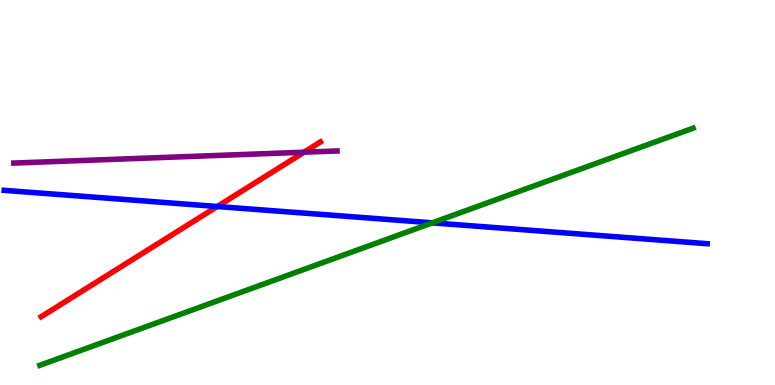[{'lines': ['blue', 'red'], 'intersections': [{'x': 2.8, 'y': 4.64}]}, {'lines': ['green', 'red'], 'intersections': []}, {'lines': ['purple', 'red'], 'intersections': [{'x': 3.92, 'y': 6.05}]}, {'lines': ['blue', 'green'], 'intersections': [{'x': 5.58, 'y': 4.21}]}, {'lines': ['blue', 'purple'], 'intersections': []}, {'lines': ['green', 'purple'], 'intersections': []}]